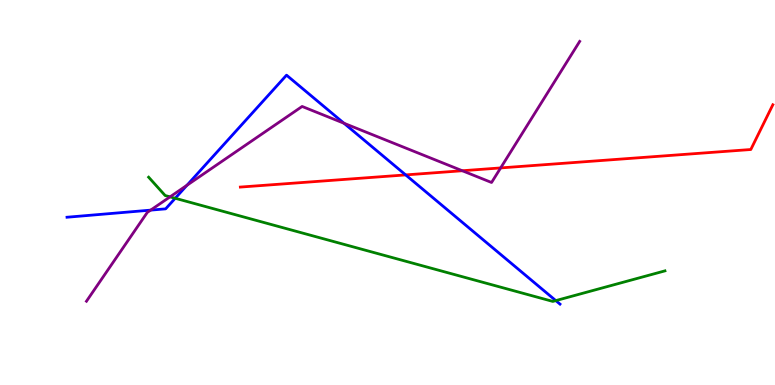[{'lines': ['blue', 'red'], 'intersections': [{'x': 5.23, 'y': 5.46}]}, {'lines': ['green', 'red'], 'intersections': []}, {'lines': ['purple', 'red'], 'intersections': [{'x': 5.97, 'y': 5.57}, {'x': 6.46, 'y': 5.64}]}, {'lines': ['blue', 'green'], 'intersections': [{'x': 2.26, 'y': 4.85}, {'x': 7.17, 'y': 2.19}]}, {'lines': ['blue', 'purple'], 'intersections': [{'x': 1.94, 'y': 4.54}, {'x': 2.41, 'y': 5.19}, {'x': 4.44, 'y': 6.8}]}, {'lines': ['green', 'purple'], 'intersections': [{'x': 2.19, 'y': 4.89}]}]